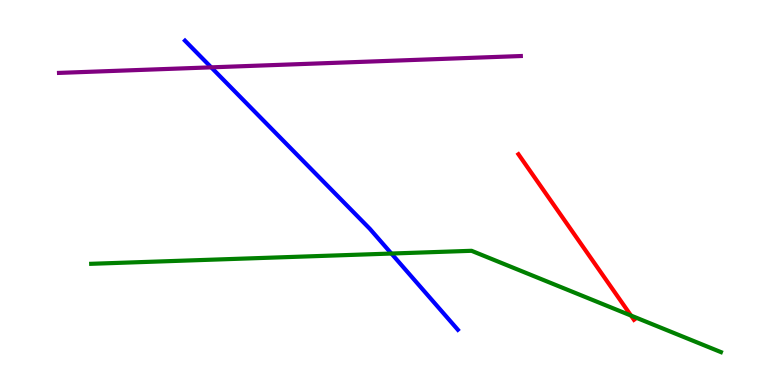[{'lines': ['blue', 'red'], 'intersections': []}, {'lines': ['green', 'red'], 'intersections': [{'x': 8.14, 'y': 1.8}]}, {'lines': ['purple', 'red'], 'intersections': []}, {'lines': ['blue', 'green'], 'intersections': [{'x': 5.05, 'y': 3.41}]}, {'lines': ['blue', 'purple'], 'intersections': [{'x': 2.73, 'y': 8.25}]}, {'lines': ['green', 'purple'], 'intersections': []}]